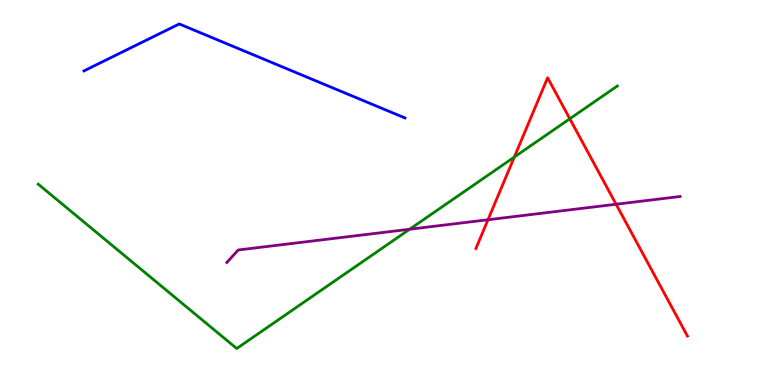[{'lines': ['blue', 'red'], 'intersections': []}, {'lines': ['green', 'red'], 'intersections': [{'x': 6.64, 'y': 5.92}, {'x': 7.35, 'y': 6.91}]}, {'lines': ['purple', 'red'], 'intersections': [{'x': 6.3, 'y': 4.29}, {'x': 7.95, 'y': 4.69}]}, {'lines': ['blue', 'green'], 'intersections': []}, {'lines': ['blue', 'purple'], 'intersections': []}, {'lines': ['green', 'purple'], 'intersections': [{'x': 5.29, 'y': 4.05}]}]